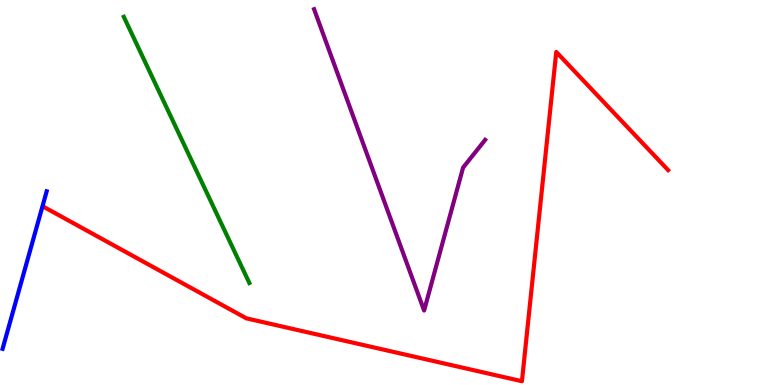[{'lines': ['blue', 'red'], 'intersections': []}, {'lines': ['green', 'red'], 'intersections': []}, {'lines': ['purple', 'red'], 'intersections': []}, {'lines': ['blue', 'green'], 'intersections': []}, {'lines': ['blue', 'purple'], 'intersections': []}, {'lines': ['green', 'purple'], 'intersections': []}]